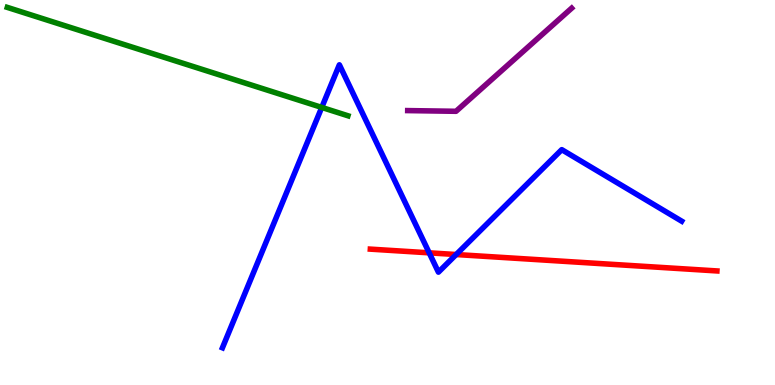[{'lines': ['blue', 'red'], 'intersections': [{'x': 5.54, 'y': 3.43}, {'x': 5.89, 'y': 3.39}]}, {'lines': ['green', 'red'], 'intersections': []}, {'lines': ['purple', 'red'], 'intersections': []}, {'lines': ['blue', 'green'], 'intersections': [{'x': 4.15, 'y': 7.21}]}, {'lines': ['blue', 'purple'], 'intersections': []}, {'lines': ['green', 'purple'], 'intersections': []}]